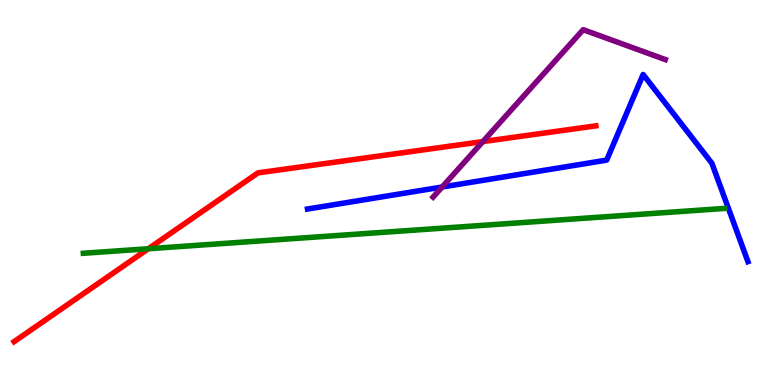[{'lines': ['blue', 'red'], 'intersections': []}, {'lines': ['green', 'red'], 'intersections': [{'x': 1.91, 'y': 3.54}]}, {'lines': ['purple', 'red'], 'intersections': [{'x': 6.23, 'y': 6.32}]}, {'lines': ['blue', 'green'], 'intersections': []}, {'lines': ['blue', 'purple'], 'intersections': [{'x': 5.7, 'y': 5.14}]}, {'lines': ['green', 'purple'], 'intersections': []}]